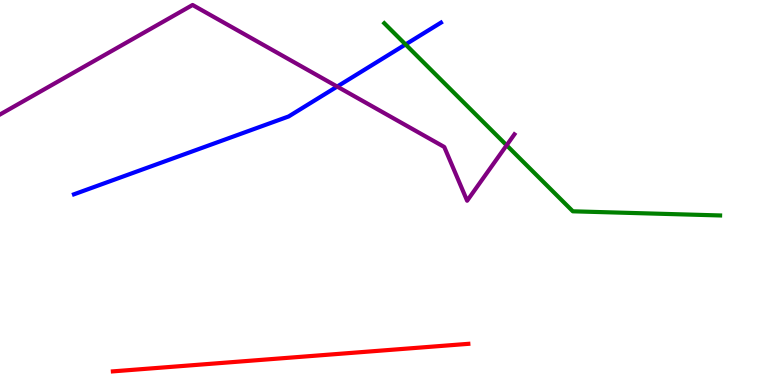[{'lines': ['blue', 'red'], 'intersections': []}, {'lines': ['green', 'red'], 'intersections': []}, {'lines': ['purple', 'red'], 'intersections': []}, {'lines': ['blue', 'green'], 'intersections': [{'x': 5.23, 'y': 8.85}]}, {'lines': ['blue', 'purple'], 'intersections': [{'x': 4.35, 'y': 7.75}]}, {'lines': ['green', 'purple'], 'intersections': [{'x': 6.54, 'y': 6.23}]}]